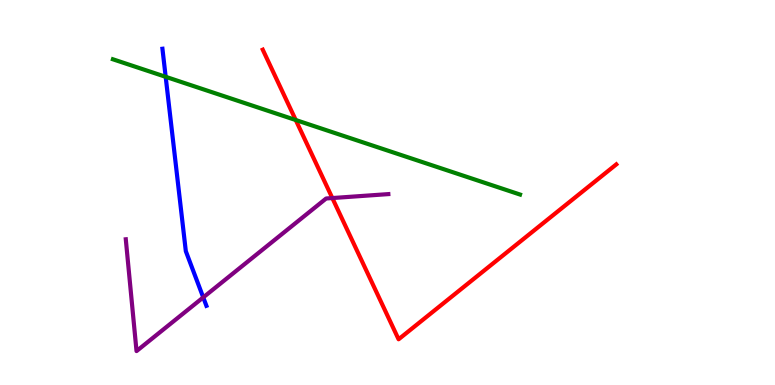[{'lines': ['blue', 'red'], 'intersections': []}, {'lines': ['green', 'red'], 'intersections': [{'x': 3.82, 'y': 6.88}]}, {'lines': ['purple', 'red'], 'intersections': [{'x': 4.29, 'y': 4.86}]}, {'lines': ['blue', 'green'], 'intersections': [{'x': 2.14, 'y': 8.0}]}, {'lines': ['blue', 'purple'], 'intersections': [{'x': 2.62, 'y': 2.28}]}, {'lines': ['green', 'purple'], 'intersections': []}]